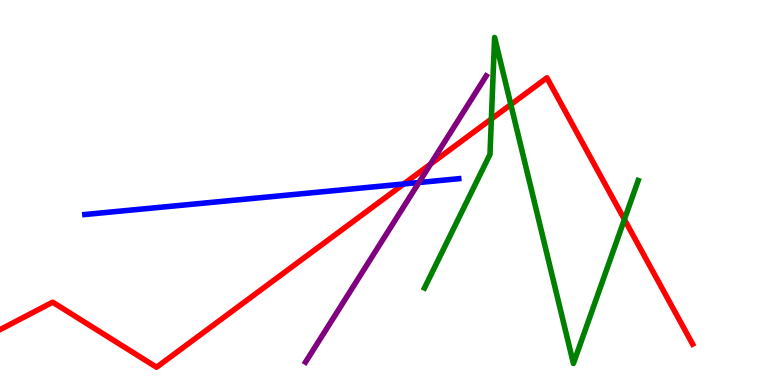[{'lines': ['blue', 'red'], 'intersections': [{'x': 5.21, 'y': 5.22}]}, {'lines': ['green', 'red'], 'intersections': [{'x': 6.34, 'y': 6.91}, {'x': 6.59, 'y': 7.28}, {'x': 8.06, 'y': 4.3}]}, {'lines': ['purple', 'red'], 'intersections': [{'x': 5.56, 'y': 5.74}]}, {'lines': ['blue', 'green'], 'intersections': []}, {'lines': ['blue', 'purple'], 'intersections': [{'x': 5.41, 'y': 5.26}]}, {'lines': ['green', 'purple'], 'intersections': []}]